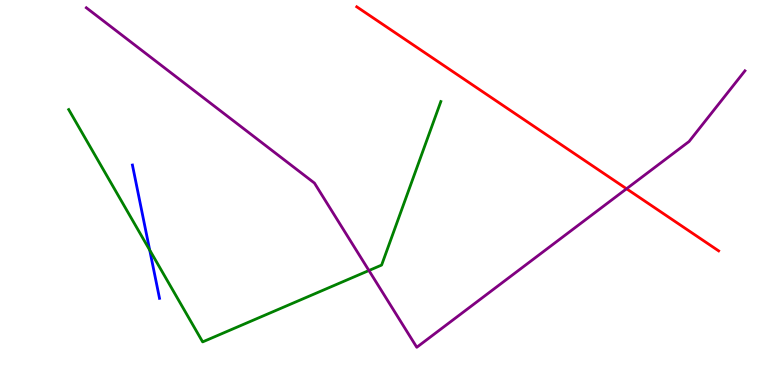[{'lines': ['blue', 'red'], 'intersections': []}, {'lines': ['green', 'red'], 'intersections': []}, {'lines': ['purple', 'red'], 'intersections': [{'x': 8.08, 'y': 5.1}]}, {'lines': ['blue', 'green'], 'intersections': [{'x': 1.93, 'y': 3.5}]}, {'lines': ['blue', 'purple'], 'intersections': []}, {'lines': ['green', 'purple'], 'intersections': [{'x': 4.76, 'y': 2.97}]}]